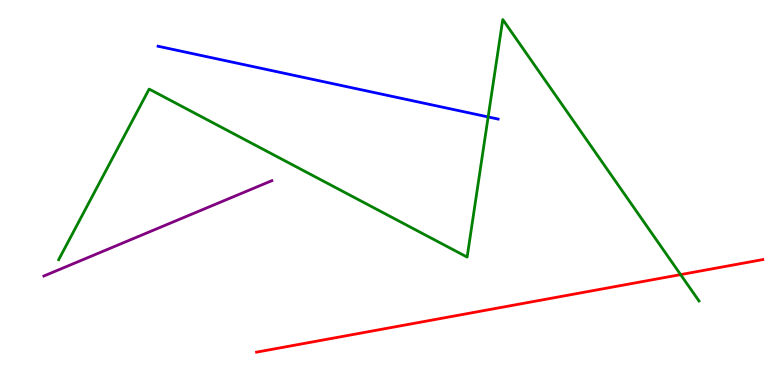[{'lines': ['blue', 'red'], 'intersections': []}, {'lines': ['green', 'red'], 'intersections': [{'x': 8.78, 'y': 2.87}]}, {'lines': ['purple', 'red'], 'intersections': []}, {'lines': ['blue', 'green'], 'intersections': [{'x': 6.3, 'y': 6.96}]}, {'lines': ['blue', 'purple'], 'intersections': []}, {'lines': ['green', 'purple'], 'intersections': []}]